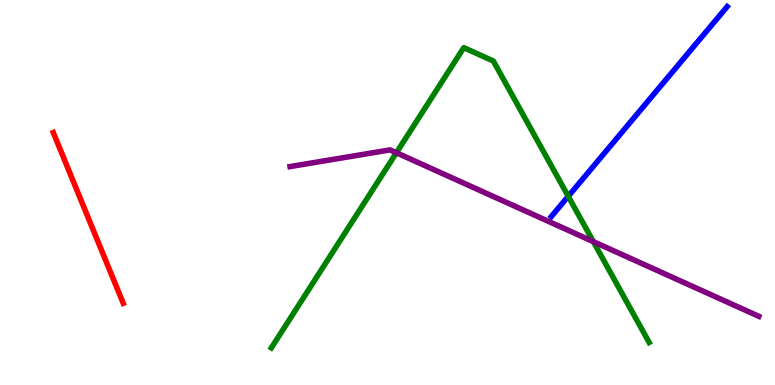[{'lines': ['blue', 'red'], 'intersections': []}, {'lines': ['green', 'red'], 'intersections': []}, {'lines': ['purple', 'red'], 'intersections': []}, {'lines': ['blue', 'green'], 'intersections': [{'x': 7.33, 'y': 4.9}]}, {'lines': ['blue', 'purple'], 'intersections': []}, {'lines': ['green', 'purple'], 'intersections': [{'x': 5.11, 'y': 6.03}, {'x': 7.66, 'y': 3.72}]}]